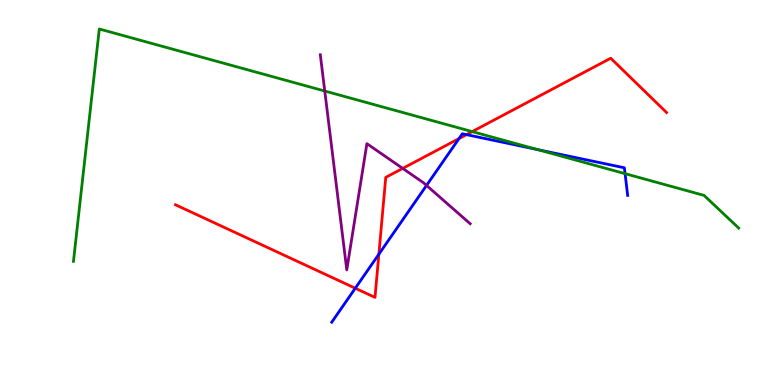[{'lines': ['blue', 'red'], 'intersections': [{'x': 4.58, 'y': 2.51}, {'x': 4.89, 'y': 3.4}, {'x': 5.92, 'y': 6.4}, {'x': 6.02, 'y': 6.5}]}, {'lines': ['green', 'red'], 'intersections': [{'x': 6.09, 'y': 6.58}]}, {'lines': ['purple', 'red'], 'intersections': [{'x': 5.2, 'y': 5.63}]}, {'lines': ['blue', 'green'], 'intersections': [{'x': 6.94, 'y': 6.11}, {'x': 8.07, 'y': 5.49}]}, {'lines': ['blue', 'purple'], 'intersections': [{'x': 5.5, 'y': 5.18}]}, {'lines': ['green', 'purple'], 'intersections': [{'x': 4.19, 'y': 7.64}]}]